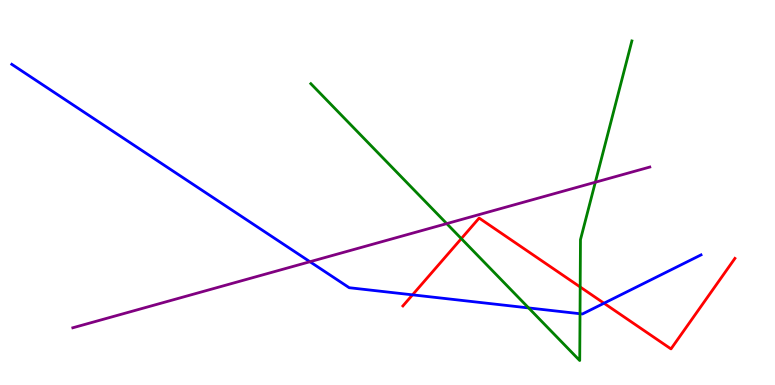[{'lines': ['blue', 'red'], 'intersections': [{'x': 5.32, 'y': 2.34}, {'x': 7.79, 'y': 2.12}]}, {'lines': ['green', 'red'], 'intersections': [{'x': 5.95, 'y': 3.8}, {'x': 7.49, 'y': 2.55}]}, {'lines': ['purple', 'red'], 'intersections': []}, {'lines': ['blue', 'green'], 'intersections': [{'x': 6.82, 'y': 2.0}, {'x': 7.48, 'y': 1.85}]}, {'lines': ['blue', 'purple'], 'intersections': [{'x': 4.0, 'y': 3.2}]}, {'lines': ['green', 'purple'], 'intersections': [{'x': 5.76, 'y': 4.19}, {'x': 7.68, 'y': 5.27}]}]